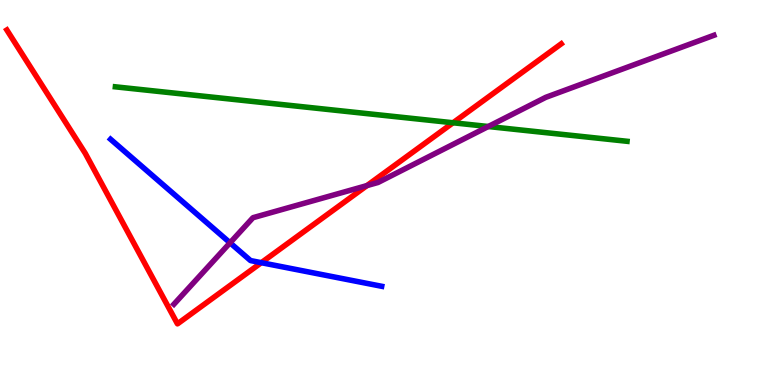[{'lines': ['blue', 'red'], 'intersections': [{'x': 3.37, 'y': 3.18}]}, {'lines': ['green', 'red'], 'intersections': [{'x': 5.85, 'y': 6.81}]}, {'lines': ['purple', 'red'], 'intersections': [{'x': 4.74, 'y': 5.18}]}, {'lines': ['blue', 'green'], 'intersections': []}, {'lines': ['blue', 'purple'], 'intersections': [{'x': 2.97, 'y': 3.69}]}, {'lines': ['green', 'purple'], 'intersections': [{'x': 6.3, 'y': 6.71}]}]